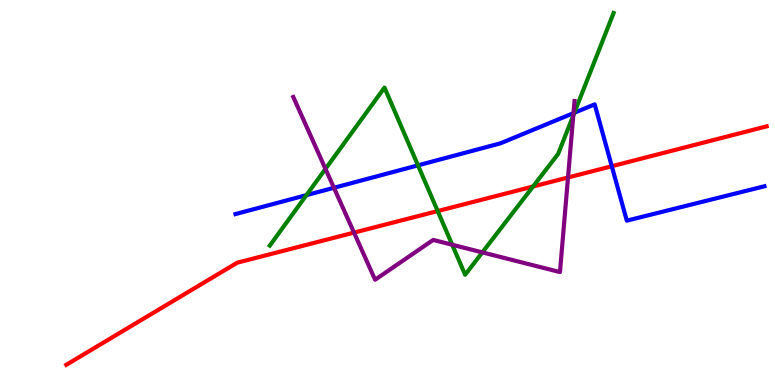[{'lines': ['blue', 'red'], 'intersections': [{'x': 7.89, 'y': 5.68}]}, {'lines': ['green', 'red'], 'intersections': [{'x': 5.65, 'y': 4.52}, {'x': 6.88, 'y': 5.16}]}, {'lines': ['purple', 'red'], 'intersections': [{'x': 4.57, 'y': 3.96}, {'x': 7.33, 'y': 5.39}]}, {'lines': ['blue', 'green'], 'intersections': [{'x': 3.95, 'y': 4.93}, {'x': 5.39, 'y': 5.71}, {'x': 7.41, 'y': 7.07}]}, {'lines': ['blue', 'purple'], 'intersections': [{'x': 4.31, 'y': 5.12}, {'x': 7.4, 'y': 7.06}]}, {'lines': ['green', 'purple'], 'intersections': [{'x': 4.2, 'y': 5.61}, {'x': 5.83, 'y': 3.64}, {'x': 6.22, 'y': 3.44}, {'x': 7.4, 'y': 7.0}]}]